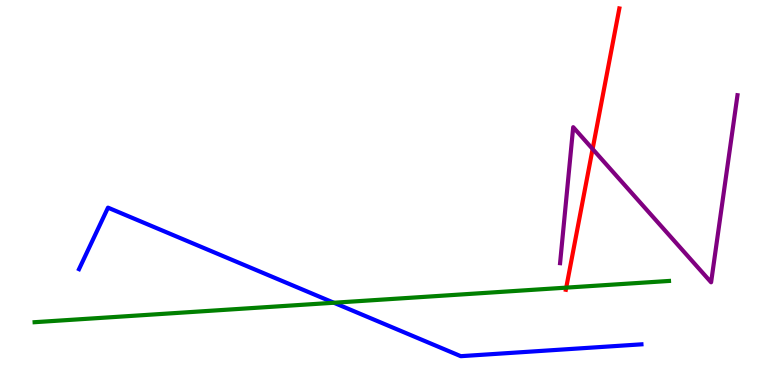[{'lines': ['blue', 'red'], 'intersections': []}, {'lines': ['green', 'red'], 'intersections': [{'x': 7.31, 'y': 2.53}]}, {'lines': ['purple', 'red'], 'intersections': [{'x': 7.65, 'y': 6.13}]}, {'lines': ['blue', 'green'], 'intersections': [{'x': 4.31, 'y': 2.14}]}, {'lines': ['blue', 'purple'], 'intersections': []}, {'lines': ['green', 'purple'], 'intersections': []}]